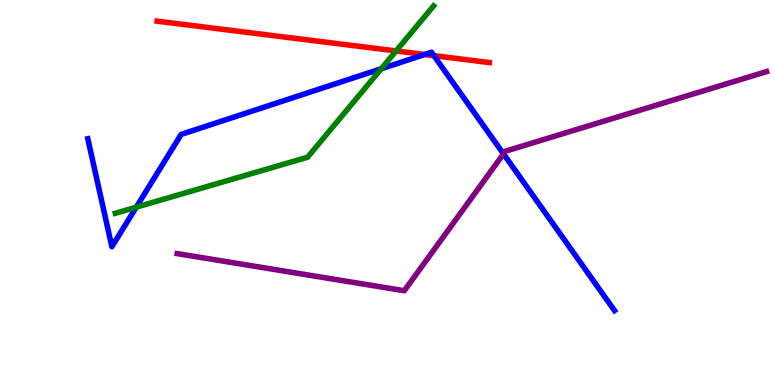[{'lines': ['blue', 'red'], 'intersections': [{'x': 5.48, 'y': 8.58}, {'x': 5.6, 'y': 8.55}]}, {'lines': ['green', 'red'], 'intersections': [{'x': 5.11, 'y': 8.68}]}, {'lines': ['purple', 'red'], 'intersections': []}, {'lines': ['blue', 'green'], 'intersections': [{'x': 1.76, 'y': 4.62}, {'x': 4.92, 'y': 8.21}]}, {'lines': ['blue', 'purple'], 'intersections': [{'x': 6.5, 'y': 6.0}]}, {'lines': ['green', 'purple'], 'intersections': []}]